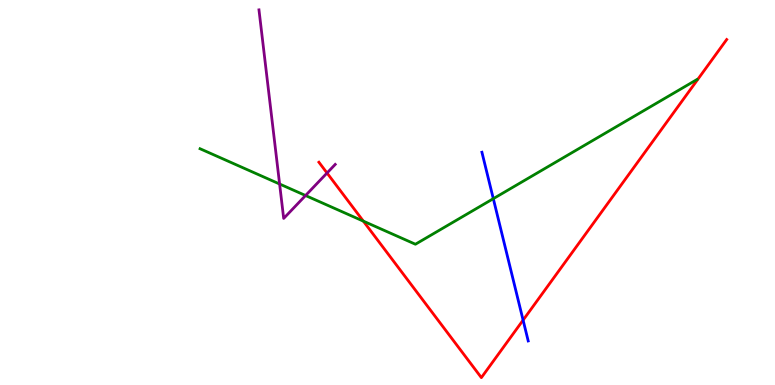[{'lines': ['blue', 'red'], 'intersections': [{'x': 6.75, 'y': 1.69}]}, {'lines': ['green', 'red'], 'intersections': [{'x': 4.69, 'y': 4.26}]}, {'lines': ['purple', 'red'], 'intersections': [{'x': 4.22, 'y': 5.51}]}, {'lines': ['blue', 'green'], 'intersections': [{'x': 6.37, 'y': 4.84}]}, {'lines': ['blue', 'purple'], 'intersections': []}, {'lines': ['green', 'purple'], 'intersections': [{'x': 3.61, 'y': 5.22}, {'x': 3.94, 'y': 4.92}]}]